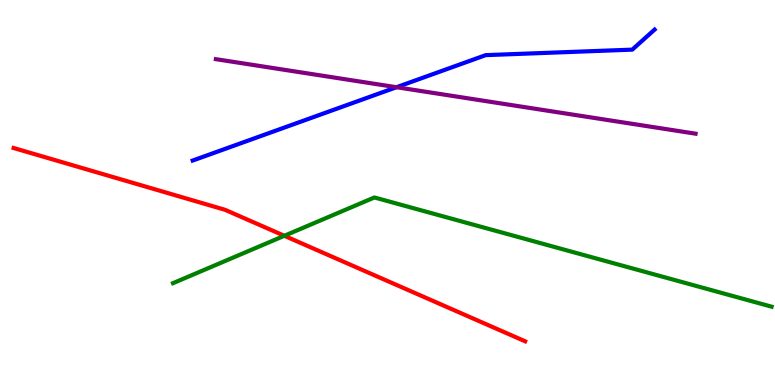[{'lines': ['blue', 'red'], 'intersections': []}, {'lines': ['green', 'red'], 'intersections': [{'x': 3.67, 'y': 3.88}]}, {'lines': ['purple', 'red'], 'intersections': []}, {'lines': ['blue', 'green'], 'intersections': []}, {'lines': ['blue', 'purple'], 'intersections': [{'x': 5.12, 'y': 7.73}]}, {'lines': ['green', 'purple'], 'intersections': []}]